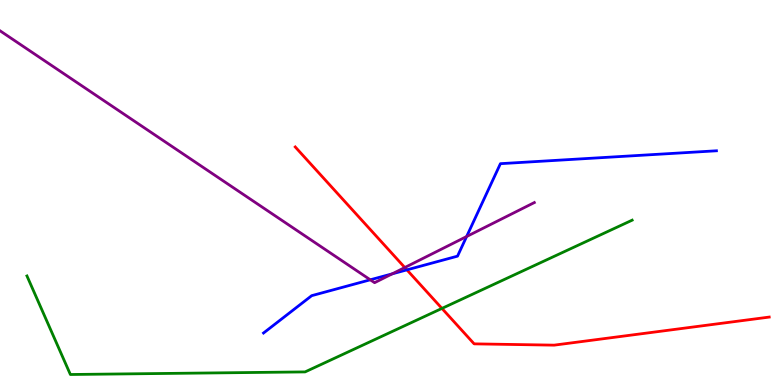[{'lines': ['blue', 'red'], 'intersections': [{'x': 5.25, 'y': 2.99}]}, {'lines': ['green', 'red'], 'intersections': [{'x': 5.7, 'y': 1.99}]}, {'lines': ['purple', 'red'], 'intersections': [{'x': 5.22, 'y': 3.05}]}, {'lines': ['blue', 'green'], 'intersections': []}, {'lines': ['blue', 'purple'], 'intersections': [{'x': 4.78, 'y': 2.73}, {'x': 5.06, 'y': 2.89}, {'x': 6.02, 'y': 3.86}]}, {'lines': ['green', 'purple'], 'intersections': []}]